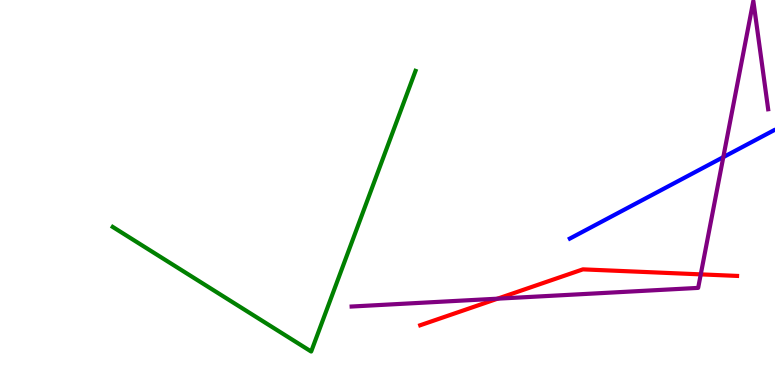[{'lines': ['blue', 'red'], 'intersections': []}, {'lines': ['green', 'red'], 'intersections': []}, {'lines': ['purple', 'red'], 'intersections': [{'x': 6.42, 'y': 2.24}, {'x': 9.04, 'y': 2.87}]}, {'lines': ['blue', 'green'], 'intersections': []}, {'lines': ['blue', 'purple'], 'intersections': [{'x': 9.33, 'y': 5.92}]}, {'lines': ['green', 'purple'], 'intersections': []}]